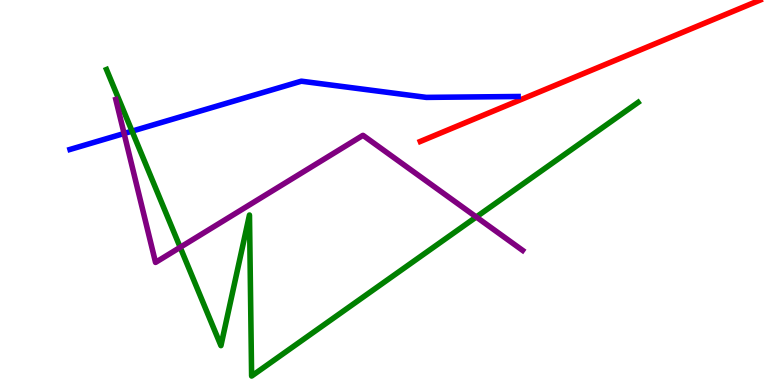[{'lines': ['blue', 'red'], 'intersections': []}, {'lines': ['green', 'red'], 'intersections': []}, {'lines': ['purple', 'red'], 'intersections': []}, {'lines': ['blue', 'green'], 'intersections': [{'x': 1.7, 'y': 6.59}]}, {'lines': ['blue', 'purple'], 'intersections': [{'x': 1.6, 'y': 6.53}]}, {'lines': ['green', 'purple'], 'intersections': [{'x': 2.32, 'y': 3.58}, {'x': 6.15, 'y': 4.36}]}]